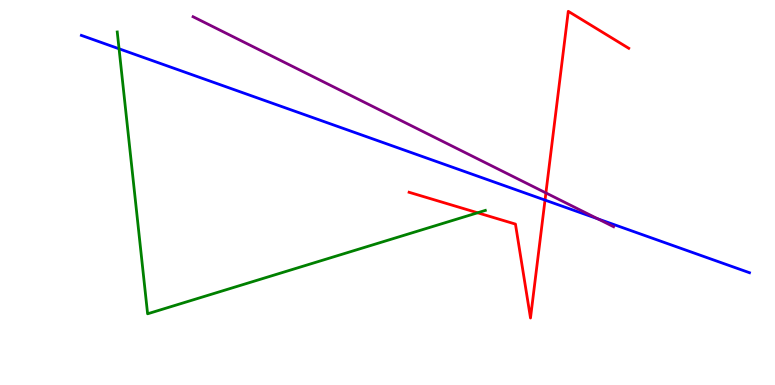[{'lines': ['blue', 'red'], 'intersections': [{'x': 7.03, 'y': 4.8}]}, {'lines': ['green', 'red'], 'intersections': [{'x': 6.16, 'y': 4.47}]}, {'lines': ['purple', 'red'], 'intersections': [{'x': 7.04, 'y': 4.99}]}, {'lines': ['blue', 'green'], 'intersections': [{'x': 1.54, 'y': 8.73}]}, {'lines': ['blue', 'purple'], 'intersections': [{'x': 7.71, 'y': 4.32}]}, {'lines': ['green', 'purple'], 'intersections': []}]